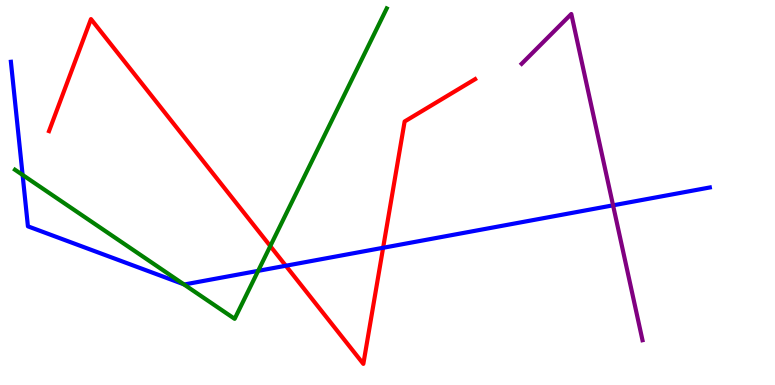[{'lines': ['blue', 'red'], 'intersections': [{'x': 3.69, 'y': 3.1}, {'x': 4.94, 'y': 3.56}]}, {'lines': ['green', 'red'], 'intersections': [{'x': 3.49, 'y': 3.61}]}, {'lines': ['purple', 'red'], 'intersections': []}, {'lines': ['blue', 'green'], 'intersections': [{'x': 0.292, 'y': 5.46}, {'x': 2.37, 'y': 2.62}, {'x': 3.33, 'y': 2.96}]}, {'lines': ['blue', 'purple'], 'intersections': [{'x': 7.91, 'y': 4.67}]}, {'lines': ['green', 'purple'], 'intersections': []}]